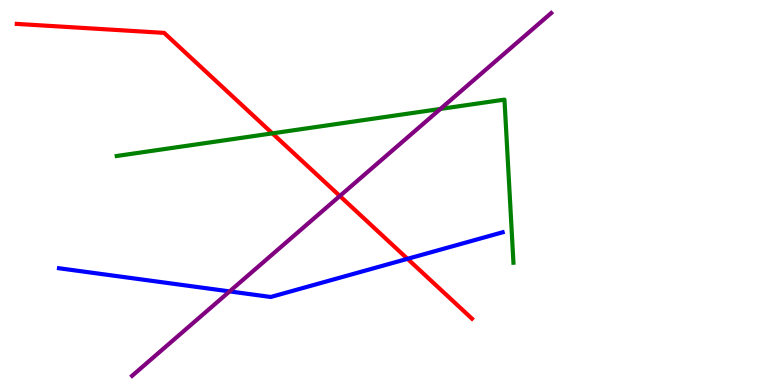[{'lines': ['blue', 'red'], 'intersections': [{'x': 5.26, 'y': 3.28}]}, {'lines': ['green', 'red'], 'intersections': [{'x': 3.51, 'y': 6.54}]}, {'lines': ['purple', 'red'], 'intersections': [{'x': 4.39, 'y': 4.91}]}, {'lines': ['blue', 'green'], 'intersections': []}, {'lines': ['blue', 'purple'], 'intersections': [{'x': 2.96, 'y': 2.43}]}, {'lines': ['green', 'purple'], 'intersections': [{'x': 5.68, 'y': 7.17}]}]